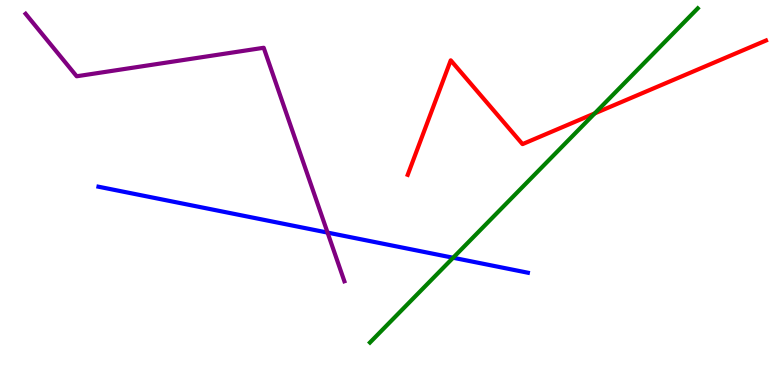[{'lines': ['blue', 'red'], 'intersections': []}, {'lines': ['green', 'red'], 'intersections': [{'x': 7.67, 'y': 7.05}]}, {'lines': ['purple', 'red'], 'intersections': []}, {'lines': ['blue', 'green'], 'intersections': [{'x': 5.85, 'y': 3.31}]}, {'lines': ['blue', 'purple'], 'intersections': [{'x': 4.23, 'y': 3.96}]}, {'lines': ['green', 'purple'], 'intersections': []}]